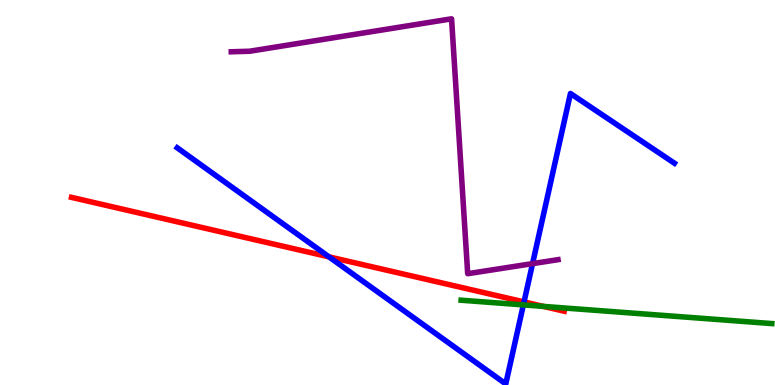[{'lines': ['blue', 'red'], 'intersections': [{'x': 4.24, 'y': 3.33}, {'x': 6.76, 'y': 2.16}]}, {'lines': ['green', 'red'], 'intersections': [{'x': 7.01, 'y': 2.04}]}, {'lines': ['purple', 'red'], 'intersections': []}, {'lines': ['blue', 'green'], 'intersections': [{'x': 6.75, 'y': 2.08}]}, {'lines': ['blue', 'purple'], 'intersections': [{'x': 6.87, 'y': 3.15}]}, {'lines': ['green', 'purple'], 'intersections': []}]